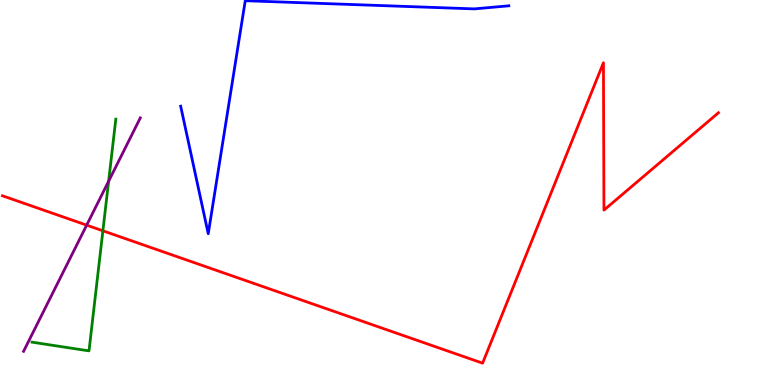[{'lines': ['blue', 'red'], 'intersections': []}, {'lines': ['green', 'red'], 'intersections': [{'x': 1.33, 'y': 4.01}]}, {'lines': ['purple', 'red'], 'intersections': [{'x': 1.12, 'y': 4.15}]}, {'lines': ['blue', 'green'], 'intersections': []}, {'lines': ['blue', 'purple'], 'intersections': []}, {'lines': ['green', 'purple'], 'intersections': [{'x': 1.4, 'y': 5.29}]}]